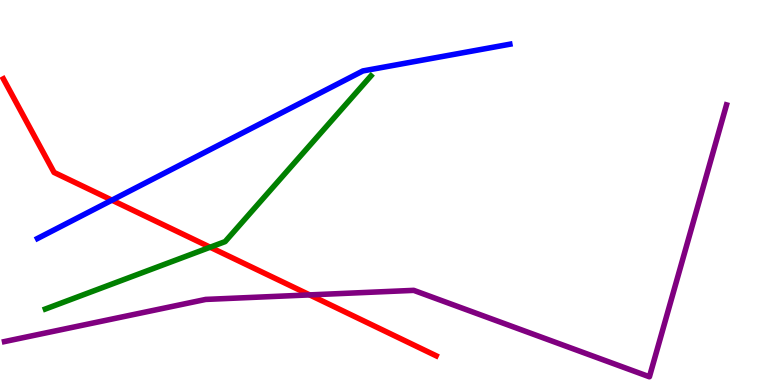[{'lines': ['blue', 'red'], 'intersections': [{'x': 1.44, 'y': 4.8}]}, {'lines': ['green', 'red'], 'intersections': [{'x': 2.71, 'y': 3.58}]}, {'lines': ['purple', 'red'], 'intersections': [{'x': 4.0, 'y': 2.34}]}, {'lines': ['blue', 'green'], 'intersections': []}, {'lines': ['blue', 'purple'], 'intersections': []}, {'lines': ['green', 'purple'], 'intersections': []}]